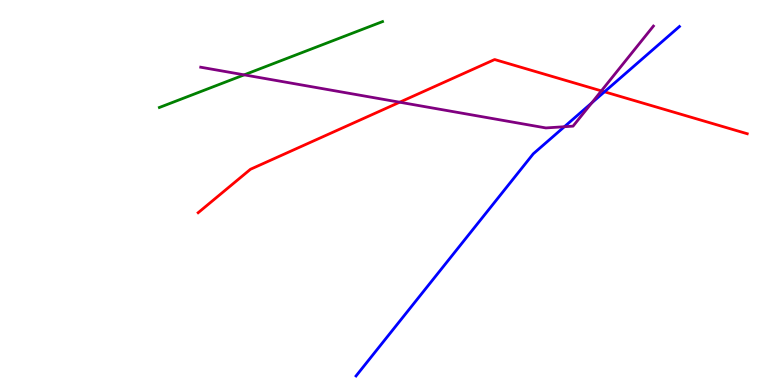[{'lines': ['blue', 'red'], 'intersections': [{'x': 7.8, 'y': 7.62}]}, {'lines': ['green', 'red'], 'intersections': []}, {'lines': ['purple', 'red'], 'intersections': [{'x': 5.16, 'y': 7.35}, {'x': 7.76, 'y': 7.64}]}, {'lines': ['blue', 'green'], 'intersections': []}, {'lines': ['blue', 'purple'], 'intersections': [{'x': 7.28, 'y': 6.71}, {'x': 7.63, 'y': 7.33}]}, {'lines': ['green', 'purple'], 'intersections': [{'x': 3.15, 'y': 8.06}]}]